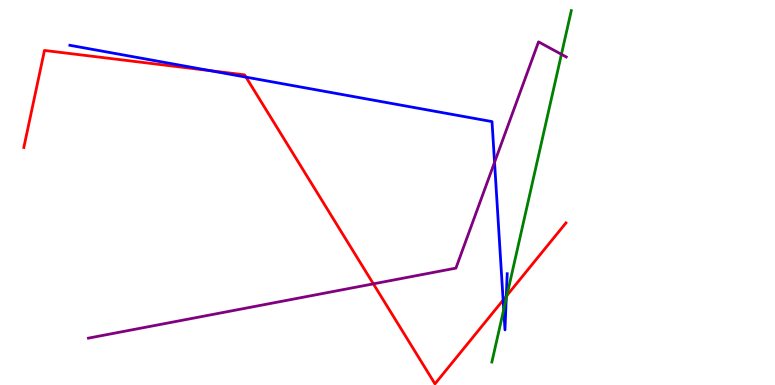[{'lines': ['blue', 'red'], 'intersections': [{'x': 2.71, 'y': 8.16}, {'x': 3.17, 'y': 8.0}, {'x': 6.49, 'y': 2.2}, {'x': 6.53, 'y': 2.31}]}, {'lines': ['green', 'red'], 'intersections': [{'x': 6.54, 'y': 2.33}]}, {'lines': ['purple', 'red'], 'intersections': [{'x': 4.82, 'y': 2.63}]}, {'lines': ['blue', 'green'], 'intersections': [{'x': 6.5, 'y': 1.96}, {'x': 6.53, 'y': 2.24}]}, {'lines': ['blue', 'purple'], 'intersections': [{'x': 6.38, 'y': 5.78}]}, {'lines': ['green', 'purple'], 'intersections': [{'x': 7.24, 'y': 8.59}]}]